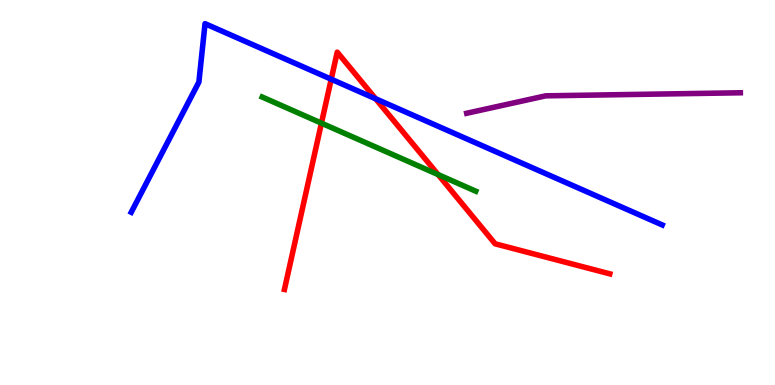[{'lines': ['blue', 'red'], 'intersections': [{'x': 4.27, 'y': 7.94}, {'x': 4.85, 'y': 7.43}]}, {'lines': ['green', 'red'], 'intersections': [{'x': 4.15, 'y': 6.8}, {'x': 5.65, 'y': 5.47}]}, {'lines': ['purple', 'red'], 'intersections': []}, {'lines': ['blue', 'green'], 'intersections': []}, {'lines': ['blue', 'purple'], 'intersections': []}, {'lines': ['green', 'purple'], 'intersections': []}]